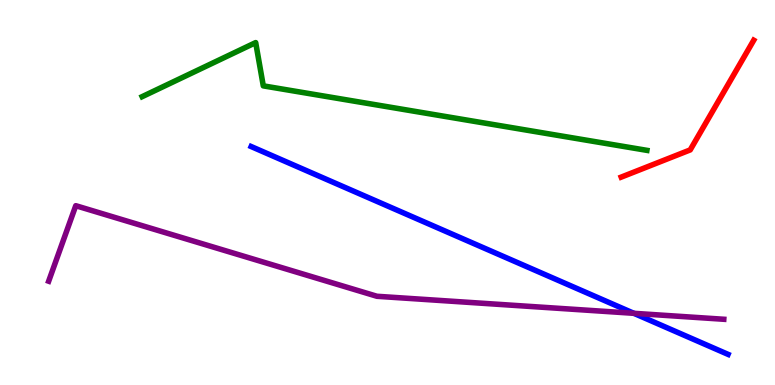[{'lines': ['blue', 'red'], 'intersections': []}, {'lines': ['green', 'red'], 'intersections': []}, {'lines': ['purple', 'red'], 'intersections': []}, {'lines': ['blue', 'green'], 'intersections': []}, {'lines': ['blue', 'purple'], 'intersections': [{'x': 8.18, 'y': 1.86}]}, {'lines': ['green', 'purple'], 'intersections': []}]